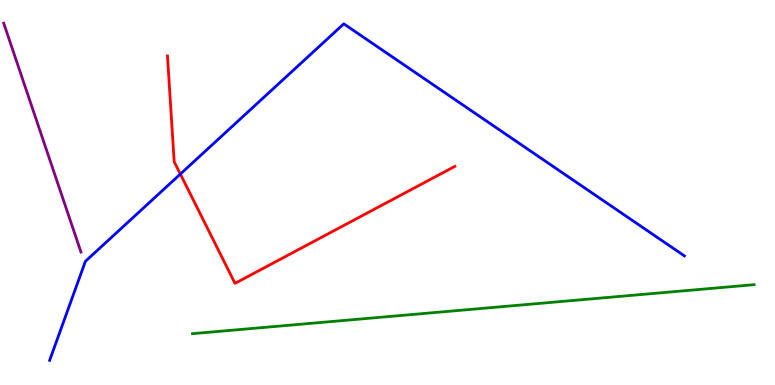[{'lines': ['blue', 'red'], 'intersections': [{'x': 2.33, 'y': 5.48}]}, {'lines': ['green', 'red'], 'intersections': []}, {'lines': ['purple', 'red'], 'intersections': []}, {'lines': ['blue', 'green'], 'intersections': []}, {'lines': ['blue', 'purple'], 'intersections': []}, {'lines': ['green', 'purple'], 'intersections': []}]